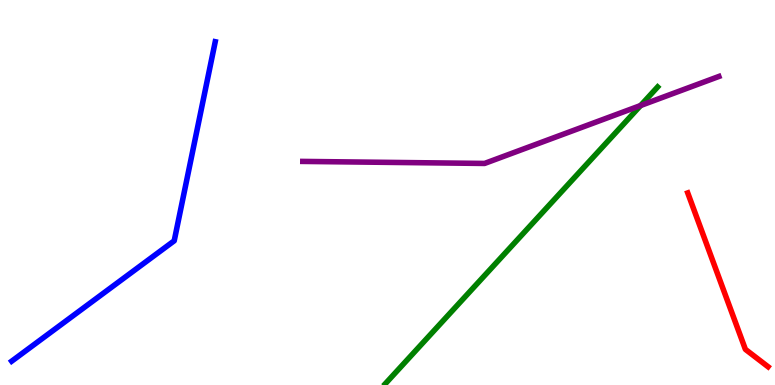[{'lines': ['blue', 'red'], 'intersections': []}, {'lines': ['green', 'red'], 'intersections': []}, {'lines': ['purple', 'red'], 'intersections': []}, {'lines': ['blue', 'green'], 'intersections': []}, {'lines': ['blue', 'purple'], 'intersections': []}, {'lines': ['green', 'purple'], 'intersections': [{'x': 8.27, 'y': 7.26}]}]